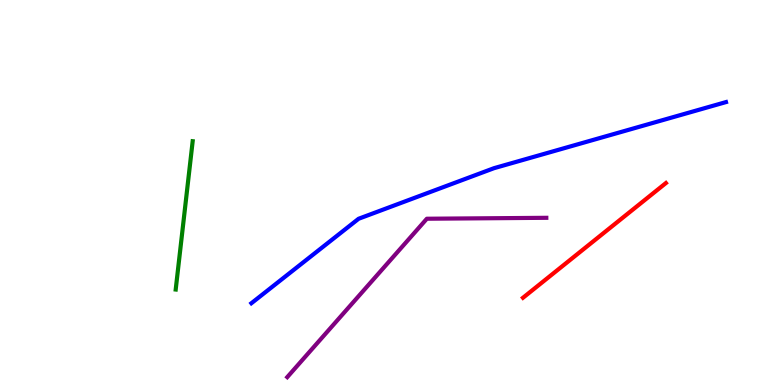[{'lines': ['blue', 'red'], 'intersections': []}, {'lines': ['green', 'red'], 'intersections': []}, {'lines': ['purple', 'red'], 'intersections': []}, {'lines': ['blue', 'green'], 'intersections': []}, {'lines': ['blue', 'purple'], 'intersections': []}, {'lines': ['green', 'purple'], 'intersections': []}]